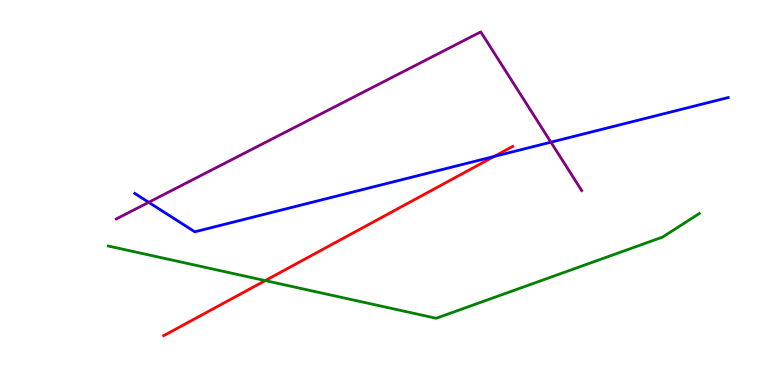[{'lines': ['blue', 'red'], 'intersections': [{'x': 6.38, 'y': 5.94}]}, {'lines': ['green', 'red'], 'intersections': [{'x': 3.42, 'y': 2.71}]}, {'lines': ['purple', 'red'], 'intersections': []}, {'lines': ['blue', 'green'], 'intersections': []}, {'lines': ['blue', 'purple'], 'intersections': [{'x': 1.92, 'y': 4.75}, {'x': 7.11, 'y': 6.31}]}, {'lines': ['green', 'purple'], 'intersections': []}]